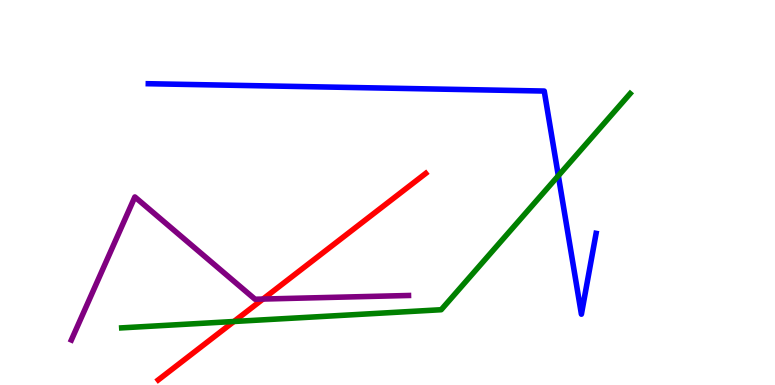[{'lines': ['blue', 'red'], 'intersections': []}, {'lines': ['green', 'red'], 'intersections': [{'x': 3.02, 'y': 1.65}]}, {'lines': ['purple', 'red'], 'intersections': [{'x': 3.39, 'y': 2.23}]}, {'lines': ['blue', 'green'], 'intersections': [{'x': 7.2, 'y': 5.44}]}, {'lines': ['blue', 'purple'], 'intersections': []}, {'lines': ['green', 'purple'], 'intersections': []}]